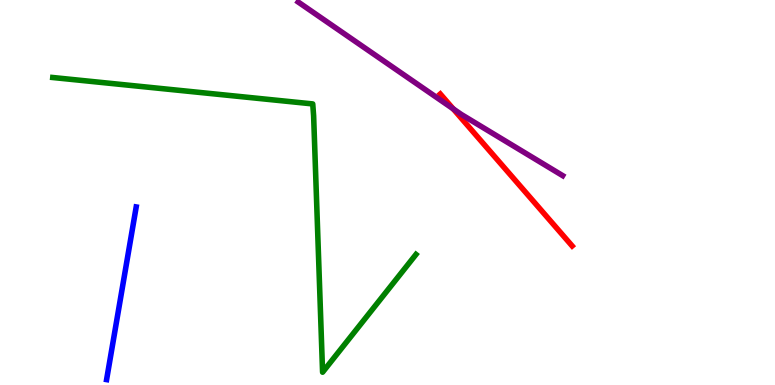[{'lines': ['blue', 'red'], 'intersections': []}, {'lines': ['green', 'red'], 'intersections': []}, {'lines': ['purple', 'red'], 'intersections': [{'x': 5.85, 'y': 7.17}]}, {'lines': ['blue', 'green'], 'intersections': []}, {'lines': ['blue', 'purple'], 'intersections': []}, {'lines': ['green', 'purple'], 'intersections': []}]